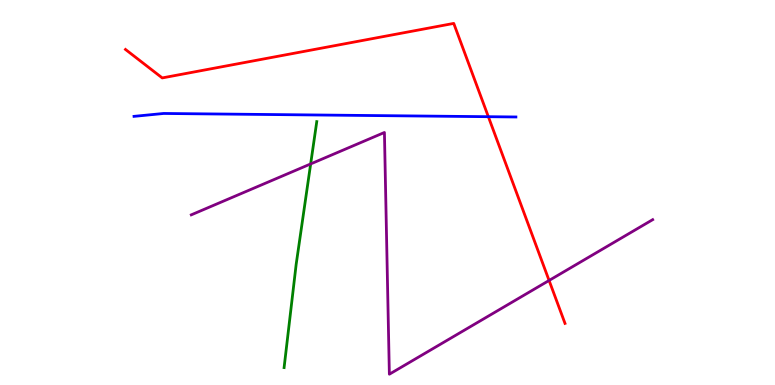[{'lines': ['blue', 'red'], 'intersections': [{'x': 6.3, 'y': 6.97}]}, {'lines': ['green', 'red'], 'intersections': []}, {'lines': ['purple', 'red'], 'intersections': [{'x': 7.08, 'y': 2.72}]}, {'lines': ['blue', 'green'], 'intersections': []}, {'lines': ['blue', 'purple'], 'intersections': []}, {'lines': ['green', 'purple'], 'intersections': [{'x': 4.01, 'y': 5.74}]}]